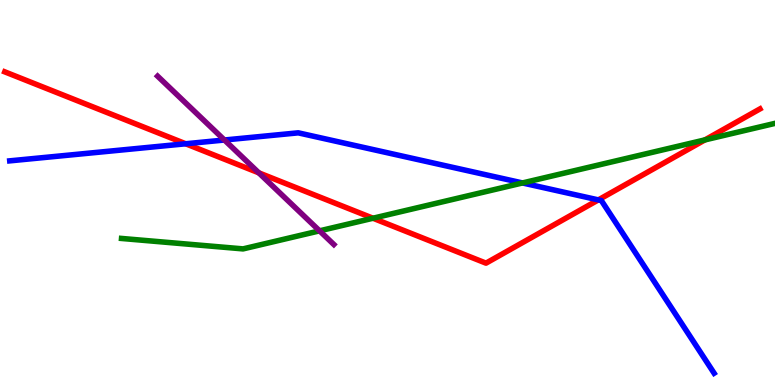[{'lines': ['blue', 'red'], 'intersections': [{'x': 2.4, 'y': 6.27}, {'x': 7.72, 'y': 4.81}]}, {'lines': ['green', 'red'], 'intersections': [{'x': 4.81, 'y': 4.33}, {'x': 9.1, 'y': 6.37}]}, {'lines': ['purple', 'red'], 'intersections': [{'x': 3.34, 'y': 5.51}]}, {'lines': ['blue', 'green'], 'intersections': [{'x': 6.74, 'y': 5.25}]}, {'lines': ['blue', 'purple'], 'intersections': [{'x': 2.9, 'y': 6.36}]}, {'lines': ['green', 'purple'], 'intersections': [{'x': 4.12, 'y': 4.0}]}]